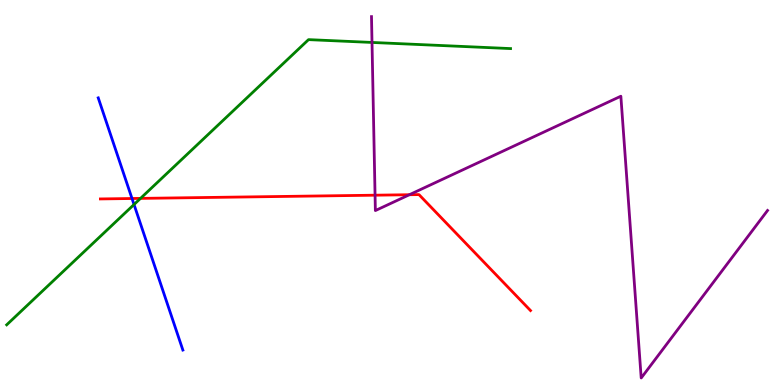[{'lines': ['blue', 'red'], 'intersections': [{'x': 1.7, 'y': 4.84}]}, {'lines': ['green', 'red'], 'intersections': [{'x': 1.81, 'y': 4.85}]}, {'lines': ['purple', 'red'], 'intersections': [{'x': 4.84, 'y': 4.93}, {'x': 5.28, 'y': 4.94}]}, {'lines': ['blue', 'green'], 'intersections': [{'x': 1.73, 'y': 4.69}]}, {'lines': ['blue', 'purple'], 'intersections': []}, {'lines': ['green', 'purple'], 'intersections': [{'x': 4.8, 'y': 8.9}]}]